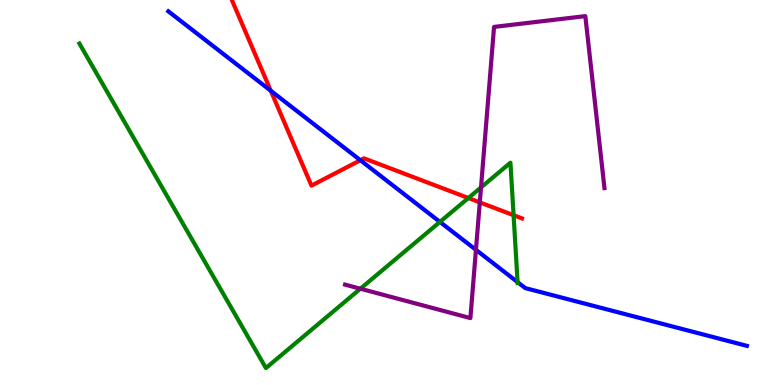[{'lines': ['blue', 'red'], 'intersections': [{'x': 3.49, 'y': 7.64}, {'x': 4.65, 'y': 5.84}]}, {'lines': ['green', 'red'], 'intersections': [{'x': 6.04, 'y': 4.86}, {'x': 6.63, 'y': 4.41}]}, {'lines': ['purple', 'red'], 'intersections': [{'x': 6.19, 'y': 4.74}]}, {'lines': ['blue', 'green'], 'intersections': [{'x': 5.68, 'y': 4.24}, {'x': 6.68, 'y': 2.67}]}, {'lines': ['blue', 'purple'], 'intersections': [{'x': 6.14, 'y': 3.51}]}, {'lines': ['green', 'purple'], 'intersections': [{'x': 4.65, 'y': 2.5}, {'x': 6.21, 'y': 5.13}]}]